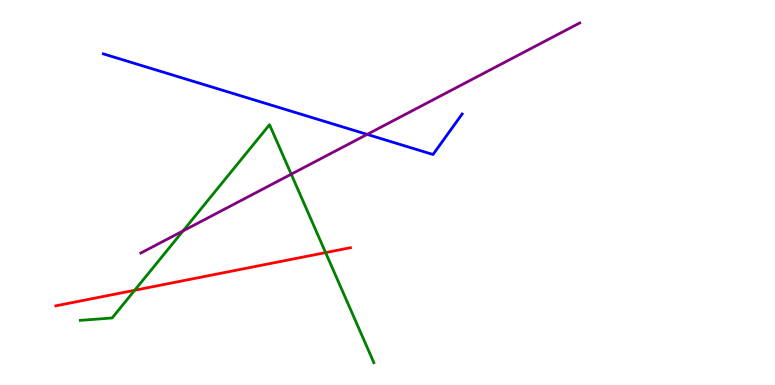[{'lines': ['blue', 'red'], 'intersections': []}, {'lines': ['green', 'red'], 'intersections': [{'x': 1.74, 'y': 2.46}, {'x': 4.2, 'y': 3.44}]}, {'lines': ['purple', 'red'], 'intersections': []}, {'lines': ['blue', 'green'], 'intersections': []}, {'lines': ['blue', 'purple'], 'intersections': [{'x': 4.74, 'y': 6.51}]}, {'lines': ['green', 'purple'], 'intersections': [{'x': 2.36, 'y': 4.0}, {'x': 3.76, 'y': 5.48}]}]